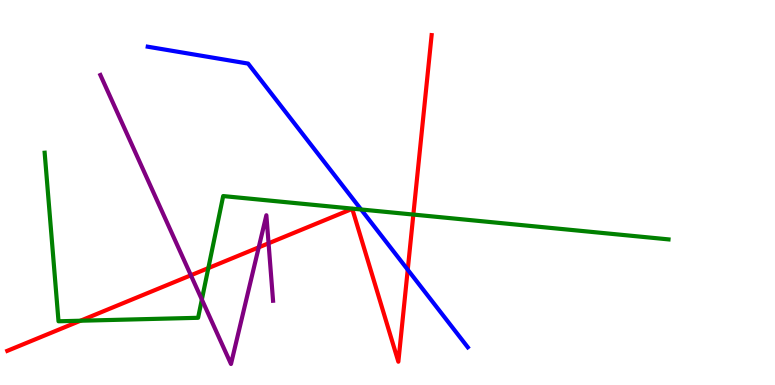[{'lines': ['blue', 'red'], 'intersections': [{'x': 5.26, 'y': 2.99}]}, {'lines': ['green', 'red'], 'intersections': [{'x': 1.04, 'y': 1.67}, {'x': 2.69, 'y': 3.04}, {'x': 5.33, 'y': 4.43}]}, {'lines': ['purple', 'red'], 'intersections': [{'x': 2.46, 'y': 2.85}, {'x': 3.34, 'y': 3.58}, {'x': 3.47, 'y': 3.68}]}, {'lines': ['blue', 'green'], 'intersections': [{'x': 4.66, 'y': 4.56}]}, {'lines': ['blue', 'purple'], 'intersections': []}, {'lines': ['green', 'purple'], 'intersections': [{'x': 2.6, 'y': 2.22}]}]